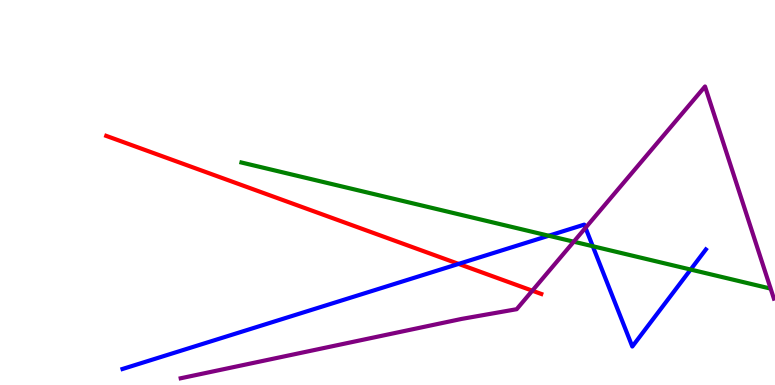[{'lines': ['blue', 'red'], 'intersections': [{'x': 5.92, 'y': 3.15}]}, {'lines': ['green', 'red'], 'intersections': []}, {'lines': ['purple', 'red'], 'intersections': [{'x': 6.87, 'y': 2.45}]}, {'lines': ['blue', 'green'], 'intersections': [{'x': 7.08, 'y': 3.88}, {'x': 7.65, 'y': 3.6}, {'x': 8.91, 'y': 3.0}]}, {'lines': ['blue', 'purple'], 'intersections': [{'x': 7.55, 'y': 4.08}]}, {'lines': ['green', 'purple'], 'intersections': [{'x': 7.4, 'y': 3.72}]}]